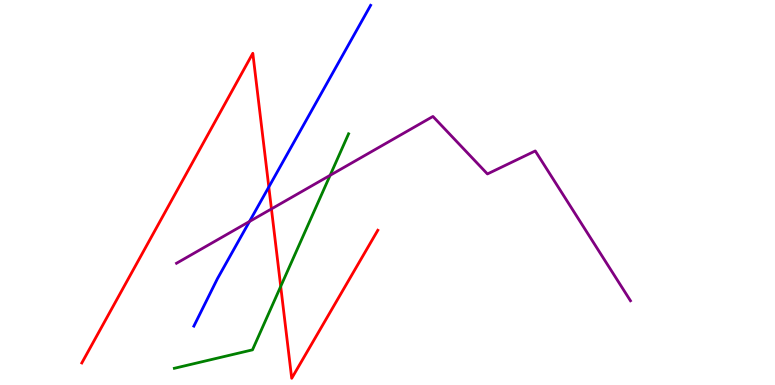[{'lines': ['blue', 'red'], 'intersections': [{'x': 3.47, 'y': 5.14}]}, {'lines': ['green', 'red'], 'intersections': [{'x': 3.62, 'y': 2.56}]}, {'lines': ['purple', 'red'], 'intersections': [{'x': 3.5, 'y': 4.57}]}, {'lines': ['blue', 'green'], 'intersections': []}, {'lines': ['blue', 'purple'], 'intersections': [{'x': 3.22, 'y': 4.25}]}, {'lines': ['green', 'purple'], 'intersections': [{'x': 4.26, 'y': 5.45}]}]